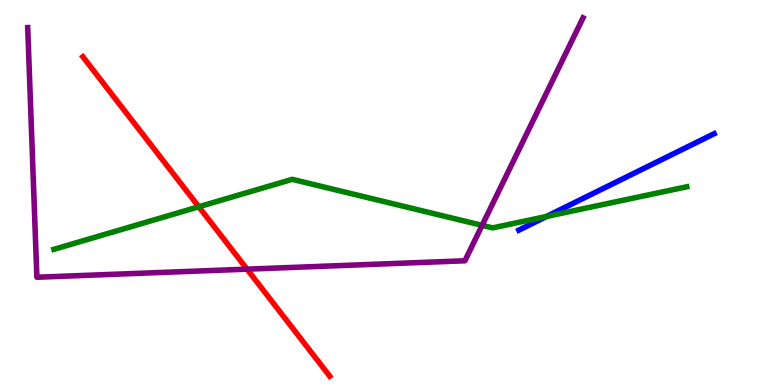[{'lines': ['blue', 'red'], 'intersections': []}, {'lines': ['green', 'red'], 'intersections': [{'x': 2.57, 'y': 4.63}]}, {'lines': ['purple', 'red'], 'intersections': [{'x': 3.19, 'y': 3.01}]}, {'lines': ['blue', 'green'], 'intersections': [{'x': 7.05, 'y': 4.38}]}, {'lines': ['blue', 'purple'], 'intersections': []}, {'lines': ['green', 'purple'], 'intersections': [{'x': 6.22, 'y': 4.15}]}]